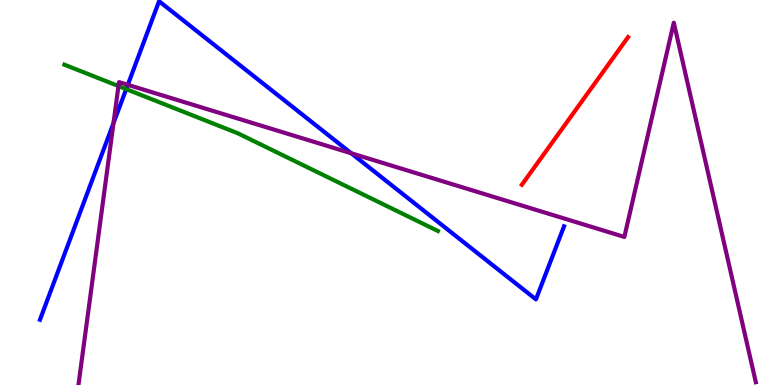[{'lines': ['blue', 'red'], 'intersections': []}, {'lines': ['green', 'red'], 'intersections': []}, {'lines': ['purple', 'red'], 'intersections': []}, {'lines': ['blue', 'green'], 'intersections': [{'x': 1.63, 'y': 7.69}]}, {'lines': ['blue', 'purple'], 'intersections': [{'x': 1.46, 'y': 6.8}, {'x': 1.65, 'y': 7.8}, {'x': 4.53, 'y': 6.02}]}, {'lines': ['green', 'purple'], 'intersections': [{'x': 1.53, 'y': 7.76}]}]